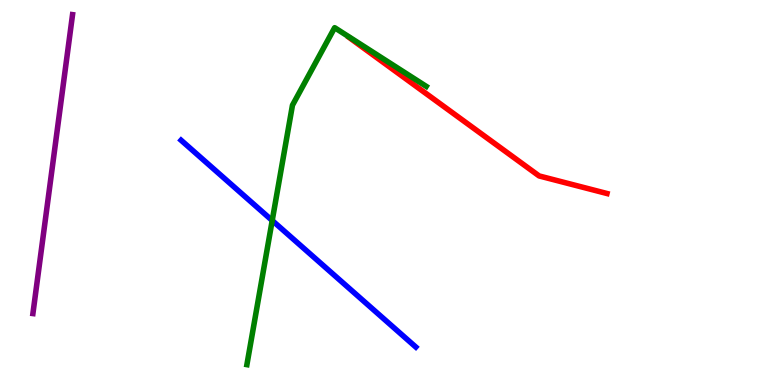[{'lines': ['blue', 'red'], 'intersections': []}, {'lines': ['green', 'red'], 'intersections': []}, {'lines': ['purple', 'red'], 'intersections': []}, {'lines': ['blue', 'green'], 'intersections': [{'x': 3.51, 'y': 4.27}]}, {'lines': ['blue', 'purple'], 'intersections': []}, {'lines': ['green', 'purple'], 'intersections': []}]